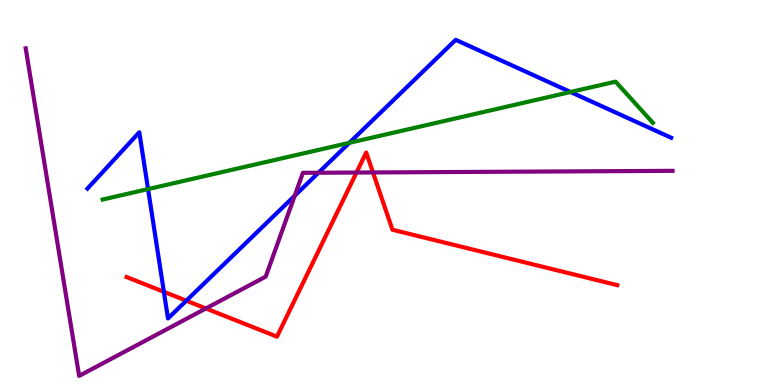[{'lines': ['blue', 'red'], 'intersections': [{'x': 2.11, 'y': 2.42}, {'x': 2.4, 'y': 2.19}]}, {'lines': ['green', 'red'], 'intersections': []}, {'lines': ['purple', 'red'], 'intersections': [{'x': 2.66, 'y': 1.99}, {'x': 4.6, 'y': 5.52}, {'x': 4.81, 'y': 5.52}]}, {'lines': ['blue', 'green'], 'intersections': [{'x': 1.91, 'y': 5.09}, {'x': 4.51, 'y': 6.29}, {'x': 7.36, 'y': 7.61}]}, {'lines': ['blue', 'purple'], 'intersections': [{'x': 3.8, 'y': 4.92}, {'x': 4.11, 'y': 5.51}]}, {'lines': ['green', 'purple'], 'intersections': []}]